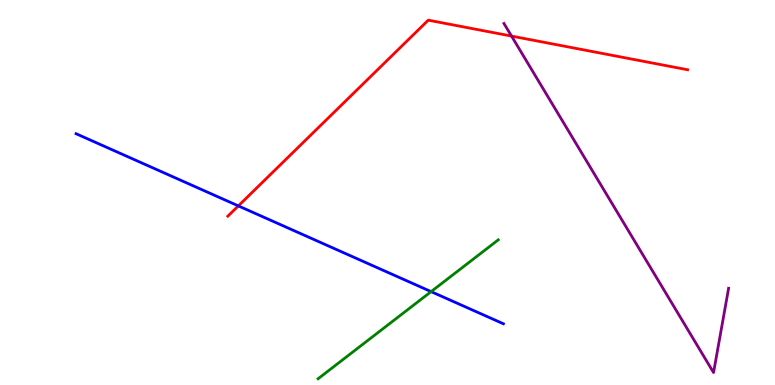[{'lines': ['blue', 'red'], 'intersections': [{'x': 3.08, 'y': 4.65}]}, {'lines': ['green', 'red'], 'intersections': []}, {'lines': ['purple', 'red'], 'intersections': [{'x': 6.6, 'y': 9.06}]}, {'lines': ['blue', 'green'], 'intersections': [{'x': 5.56, 'y': 2.43}]}, {'lines': ['blue', 'purple'], 'intersections': []}, {'lines': ['green', 'purple'], 'intersections': []}]